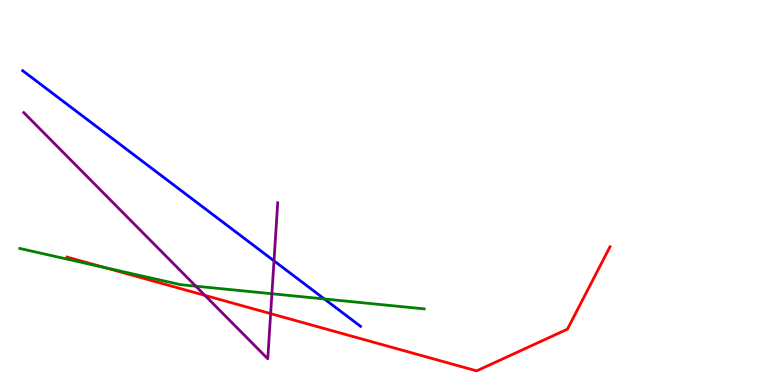[{'lines': ['blue', 'red'], 'intersections': []}, {'lines': ['green', 'red'], 'intersections': [{'x': 1.36, 'y': 3.05}]}, {'lines': ['purple', 'red'], 'intersections': [{'x': 2.64, 'y': 2.33}, {'x': 3.49, 'y': 1.85}]}, {'lines': ['blue', 'green'], 'intersections': [{'x': 4.19, 'y': 2.23}]}, {'lines': ['blue', 'purple'], 'intersections': [{'x': 3.54, 'y': 3.22}]}, {'lines': ['green', 'purple'], 'intersections': [{'x': 2.53, 'y': 2.57}, {'x': 3.51, 'y': 2.37}]}]